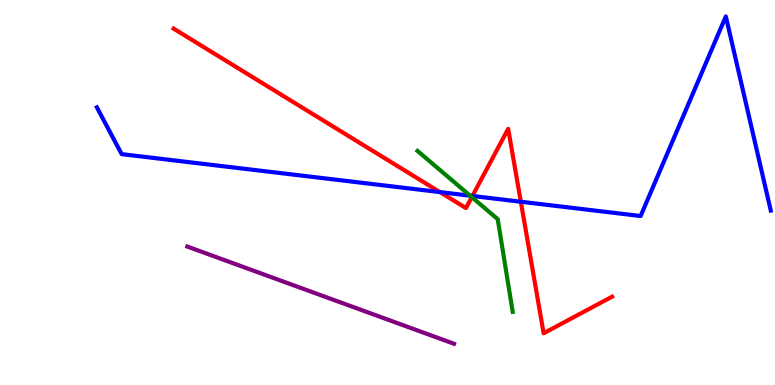[{'lines': ['blue', 'red'], 'intersections': [{'x': 5.68, 'y': 5.01}, {'x': 6.1, 'y': 4.91}, {'x': 6.72, 'y': 4.76}]}, {'lines': ['green', 'red'], 'intersections': [{'x': 6.09, 'y': 4.88}]}, {'lines': ['purple', 'red'], 'intersections': []}, {'lines': ['blue', 'green'], 'intersections': [{'x': 6.07, 'y': 4.92}]}, {'lines': ['blue', 'purple'], 'intersections': []}, {'lines': ['green', 'purple'], 'intersections': []}]